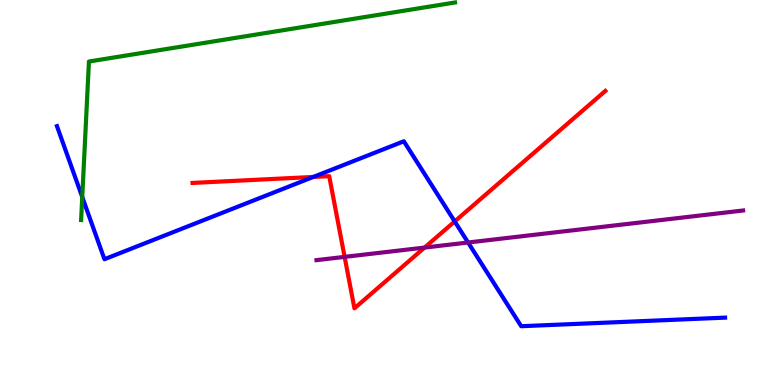[{'lines': ['blue', 'red'], 'intersections': [{'x': 4.04, 'y': 5.4}, {'x': 5.87, 'y': 4.25}]}, {'lines': ['green', 'red'], 'intersections': []}, {'lines': ['purple', 'red'], 'intersections': [{'x': 4.45, 'y': 3.33}, {'x': 5.48, 'y': 3.57}]}, {'lines': ['blue', 'green'], 'intersections': [{'x': 1.06, 'y': 4.88}]}, {'lines': ['blue', 'purple'], 'intersections': [{'x': 6.04, 'y': 3.7}]}, {'lines': ['green', 'purple'], 'intersections': []}]